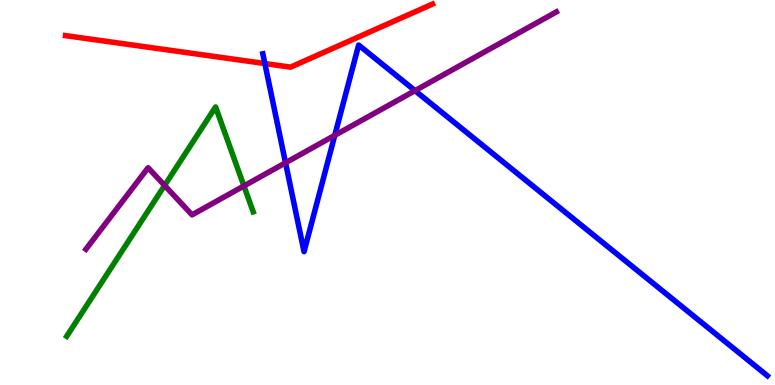[{'lines': ['blue', 'red'], 'intersections': [{'x': 3.42, 'y': 8.35}]}, {'lines': ['green', 'red'], 'intersections': []}, {'lines': ['purple', 'red'], 'intersections': []}, {'lines': ['blue', 'green'], 'intersections': []}, {'lines': ['blue', 'purple'], 'intersections': [{'x': 3.68, 'y': 5.77}, {'x': 4.32, 'y': 6.48}, {'x': 5.36, 'y': 7.65}]}, {'lines': ['green', 'purple'], 'intersections': [{'x': 2.12, 'y': 5.18}, {'x': 3.15, 'y': 5.17}]}]